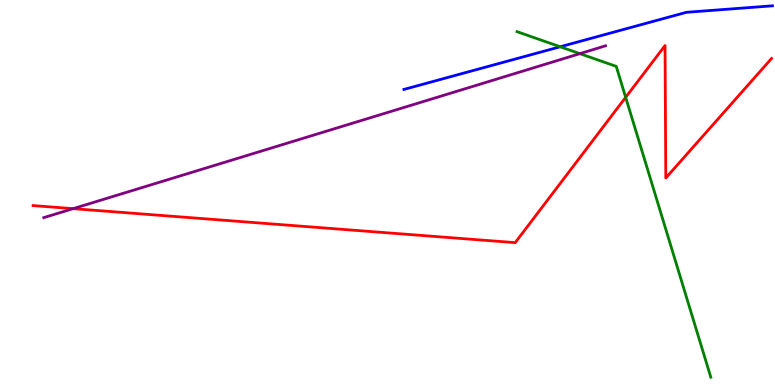[{'lines': ['blue', 'red'], 'intersections': []}, {'lines': ['green', 'red'], 'intersections': [{'x': 8.07, 'y': 7.47}]}, {'lines': ['purple', 'red'], 'intersections': [{'x': 0.943, 'y': 4.58}]}, {'lines': ['blue', 'green'], 'intersections': [{'x': 7.23, 'y': 8.79}]}, {'lines': ['blue', 'purple'], 'intersections': []}, {'lines': ['green', 'purple'], 'intersections': [{'x': 7.48, 'y': 8.61}]}]